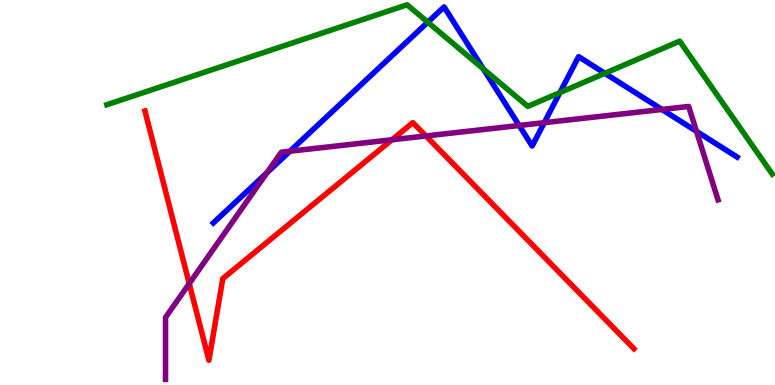[{'lines': ['blue', 'red'], 'intersections': []}, {'lines': ['green', 'red'], 'intersections': []}, {'lines': ['purple', 'red'], 'intersections': [{'x': 2.44, 'y': 2.63}, {'x': 5.06, 'y': 6.37}, {'x': 5.5, 'y': 6.47}]}, {'lines': ['blue', 'green'], 'intersections': [{'x': 5.52, 'y': 9.42}, {'x': 6.24, 'y': 8.21}, {'x': 7.22, 'y': 7.59}, {'x': 7.8, 'y': 8.1}]}, {'lines': ['blue', 'purple'], 'intersections': [{'x': 3.44, 'y': 5.51}, {'x': 3.74, 'y': 6.07}, {'x': 6.7, 'y': 6.74}, {'x': 7.02, 'y': 6.81}, {'x': 8.54, 'y': 7.16}, {'x': 8.99, 'y': 6.59}]}, {'lines': ['green', 'purple'], 'intersections': []}]